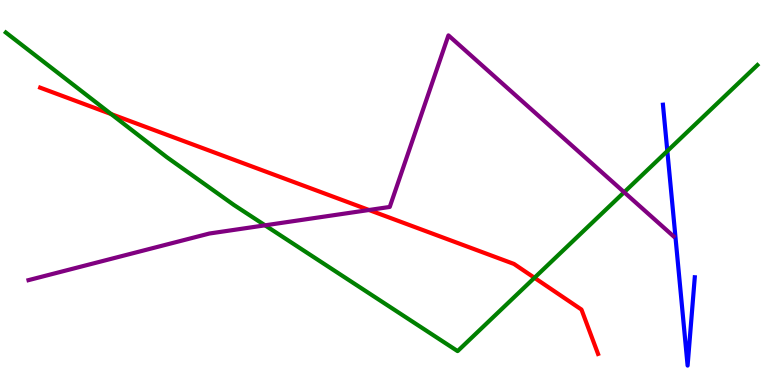[{'lines': ['blue', 'red'], 'intersections': []}, {'lines': ['green', 'red'], 'intersections': [{'x': 1.43, 'y': 7.04}, {'x': 6.9, 'y': 2.78}]}, {'lines': ['purple', 'red'], 'intersections': [{'x': 4.76, 'y': 4.55}]}, {'lines': ['blue', 'green'], 'intersections': [{'x': 8.61, 'y': 6.08}]}, {'lines': ['blue', 'purple'], 'intersections': []}, {'lines': ['green', 'purple'], 'intersections': [{'x': 3.42, 'y': 4.15}, {'x': 8.05, 'y': 5.01}]}]